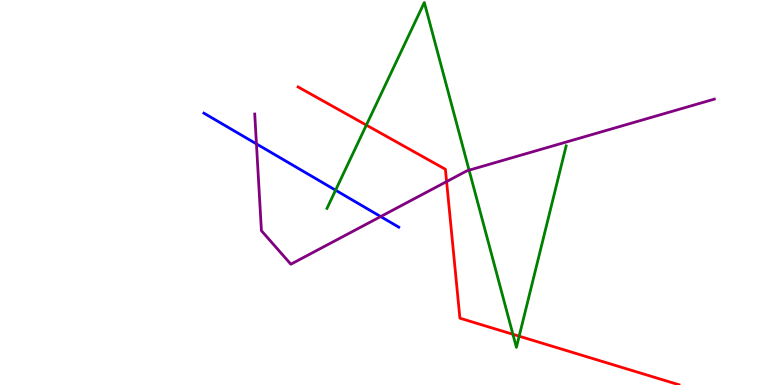[{'lines': ['blue', 'red'], 'intersections': []}, {'lines': ['green', 'red'], 'intersections': [{'x': 4.73, 'y': 6.75}, {'x': 6.62, 'y': 1.32}, {'x': 6.7, 'y': 1.27}]}, {'lines': ['purple', 'red'], 'intersections': [{'x': 5.76, 'y': 5.28}]}, {'lines': ['blue', 'green'], 'intersections': [{'x': 4.33, 'y': 5.06}]}, {'lines': ['blue', 'purple'], 'intersections': [{'x': 3.31, 'y': 6.26}, {'x': 4.91, 'y': 4.37}]}, {'lines': ['green', 'purple'], 'intersections': [{'x': 6.05, 'y': 5.58}]}]